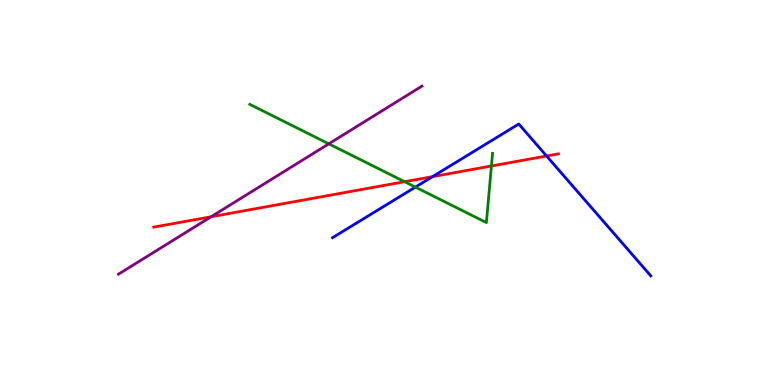[{'lines': ['blue', 'red'], 'intersections': [{'x': 5.58, 'y': 5.41}, {'x': 7.05, 'y': 5.95}]}, {'lines': ['green', 'red'], 'intersections': [{'x': 5.22, 'y': 5.28}, {'x': 6.34, 'y': 5.69}]}, {'lines': ['purple', 'red'], 'intersections': [{'x': 2.72, 'y': 4.37}]}, {'lines': ['blue', 'green'], 'intersections': [{'x': 5.36, 'y': 5.14}]}, {'lines': ['blue', 'purple'], 'intersections': []}, {'lines': ['green', 'purple'], 'intersections': [{'x': 4.24, 'y': 6.26}]}]